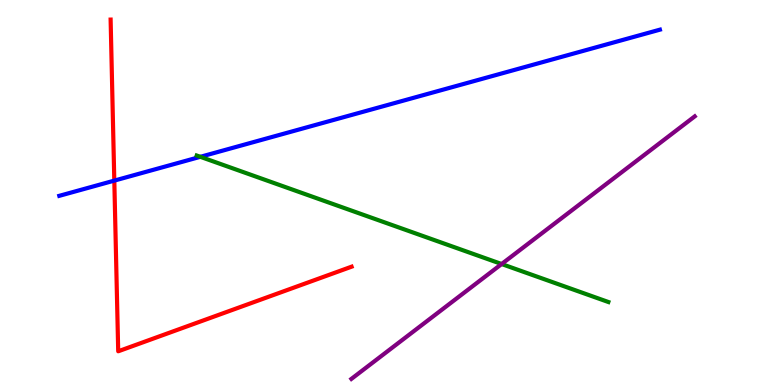[{'lines': ['blue', 'red'], 'intersections': [{'x': 1.47, 'y': 5.31}]}, {'lines': ['green', 'red'], 'intersections': []}, {'lines': ['purple', 'red'], 'intersections': []}, {'lines': ['blue', 'green'], 'intersections': [{'x': 2.58, 'y': 5.93}]}, {'lines': ['blue', 'purple'], 'intersections': []}, {'lines': ['green', 'purple'], 'intersections': [{'x': 6.47, 'y': 3.14}]}]